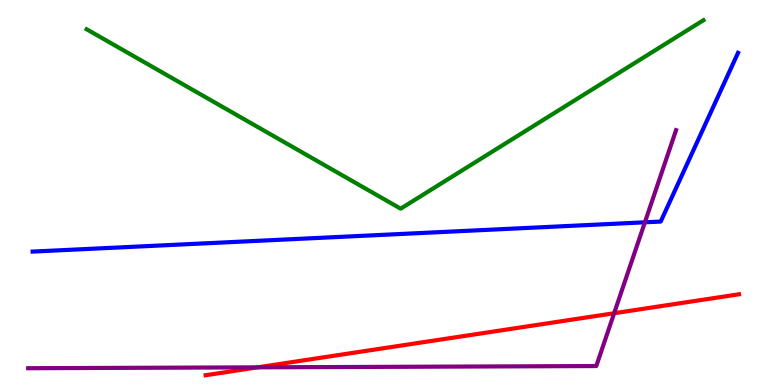[{'lines': ['blue', 'red'], 'intersections': []}, {'lines': ['green', 'red'], 'intersections': []}, {'lines': ['purple', 'red'], 'intersections': [{'x': 3.32, 'y': 0.459}, {'x': 7.92, 'y': 1.86}]}, {'lines': ['blue', 'green'], 'intersections': []}, {'lines': ['blue', 'purple'], 'intersections': [{'x': 8.32, 'y': 4.23}]}, {'lines': ['green', 'purple'], 'intersections': []}]